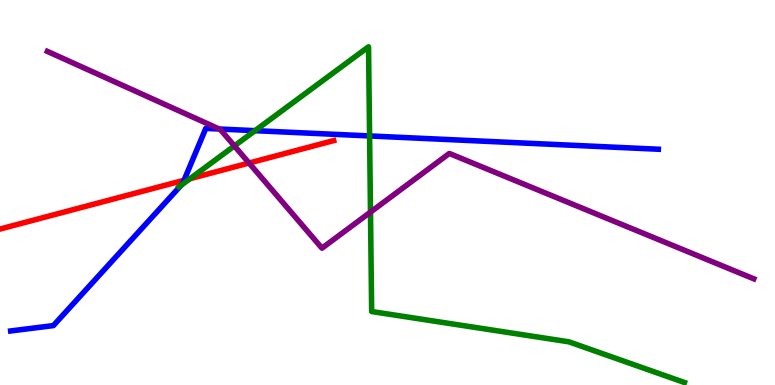[{'lines': ['blue', 'red'], 'intersections': [{'x': 2.37, 'y': 5.32}]}, {'lines': ['green', 'red'], 'intersections': [{'x': 2.45, 'y': 5.36}]}, {'lines': ['purple', 'red'], 'intersections': [{'x': 3.21, 'y': 5.77}]}, {'lines': ['blue', 'green'], 'intersections': [{'x': 2.34, 'y': 5.19}, {'x': 3.29, 'y': 6.61}, {'x': 4.77, 'y': 6.47}]}, {'lines': ['blue', 'purple'], 'intersections': [{'x': 2.83, 'y': 6.65}]}, {'lines': ['green', 'purple'], 'intersections': [{'x': 3.02, 'y': 6.21}, {'x': 4.78, 'y': 4.49}]}]